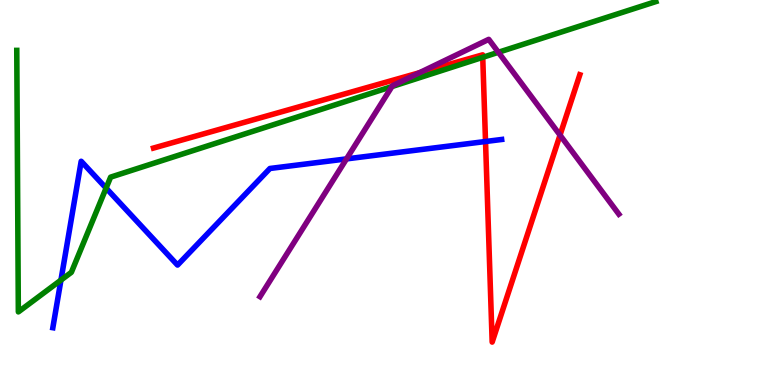[{'lines': ['blue', 'red'], 'intersections': [{'x': 6.26, 'y': 6.32}]}, {'lines': ['green', 'red'], 'intersections': [{'x': 6.23, 'y': 8.51}]}, {'lines': ['purple', 'red'], 'intersections': [{'x': 5.41, 'y': 8.11}, {'x': 7.23, 'y': 6.49}]}, {'lines': ['blue', 'green'], 'intersections': [{'x': 0.786, 'y': 2.72}, {'x': 1.37, 'y': 5.11}]}, {'lines': ['blue', 'purple'], 'intersections': [{'x': 4.47, 'y': 5.87}]}, {'lines': ['green', 'purple'], 'intersections': [{'x': 5.06, 'y': 7.75}, {'x': 6.43, 'y': 8.64}]}]